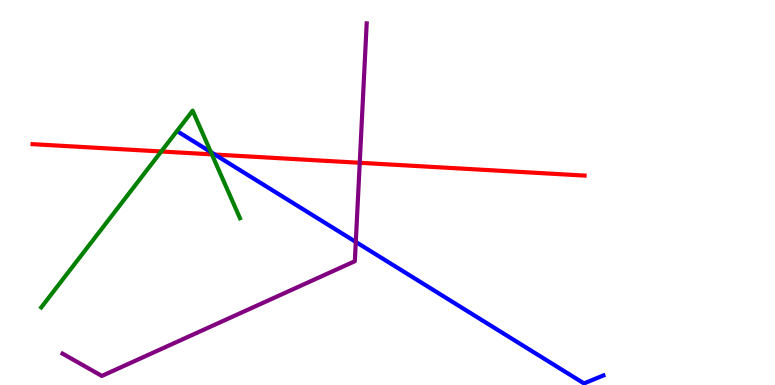[{'lines': ['blue', 'red'], 'intersections': [{'x': 2.77, 'y': 5.99}]}, {'lines': ['green', 'red'], 'intersections': [{'x': 2.08, 'y': 6.07}, {'x': 2.73, 'y': 5.99}]}, {'lines': ['purple', 'red'], 'intersections': [{'x': 4.64, 'y': 5.77}]}, {'lines': ['blue', 'green'], 'intersections': [{'x': 2.72, 'y': 6.05}]}, {'lines': ['blue', 'purple'], 'intersections': [{'x': 4.59, 'y': 3.72}]}, {'lines': ['green', 'purple'], 'intersections': []}]